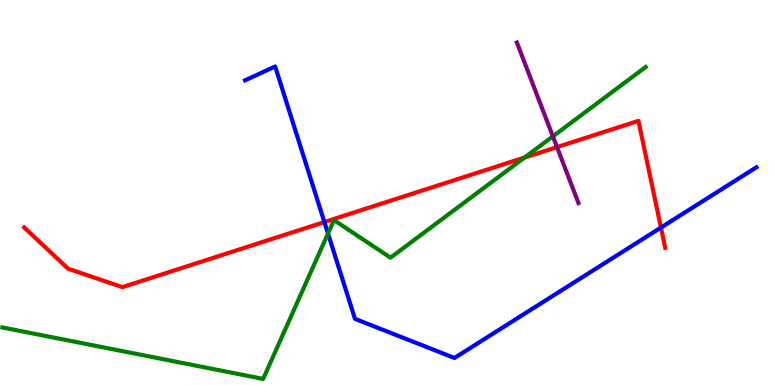[{'lines': ['blue', 'red'], 'intersections': [{'x': 4.19, 'y': 4.23}, {'x': 8.53, 'y': 4.09}]}, {'lines': ['green', 'red'], 'intersections': [{'x': 6.77, 'y': 5.91}]}, {'lines': ['purple', 'red'], 'intersections': [{'x': 7.19, 'y': 6.18}]}, {'lines': ['blue', 'green'], 'intersections': [{'x': 4.23, 'y': 3.93}]}, {'lines': ['blue', 'purple'], 'intersections': []}, {'lines': ['green', 'purple'], 'intersections': [{'x': 7.13, 'y': 6.46}]}]